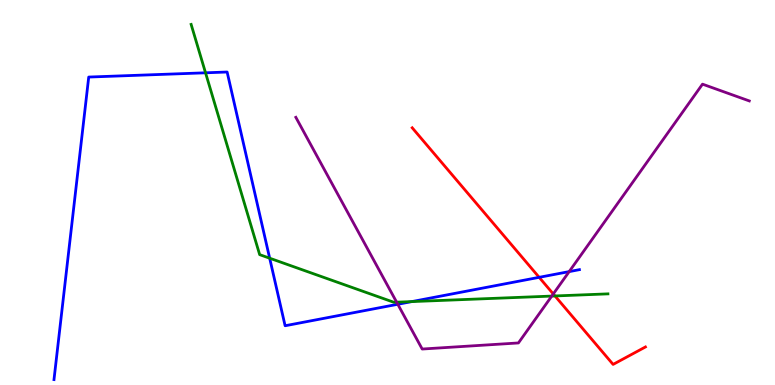[{'lines': ['blue', 'red'], 'intersections': [{'x': 6.96, 'y': 2.8}]}, {'lines': ['green', 'red'], 'intersections': [{'x': 7.16, 'y': 2.31}]}, {'lines': ['purple', 'red'], 'intersections': [{'x': 7.14, 'y': 2.36}]}, {'lines': ['blue', 'green'], 'intersections': [{'x': 2.65, 'y': 8.11}, {'x': 3.48, 'y': 3.29}, {'x': 5.31, 'y': 2.17}]}, {'lines': ['blue', 'purple'], 'intersections': [{'x': 5.13, 'y': 2.1}, {'x': 7.34, 'y': 2.95}]}, {'lines': ['green', 'purple'], 'intersections': [{'x': 5.12, 'y': 2.15}, {'x': 7.12, 'y': 2.31}]}]